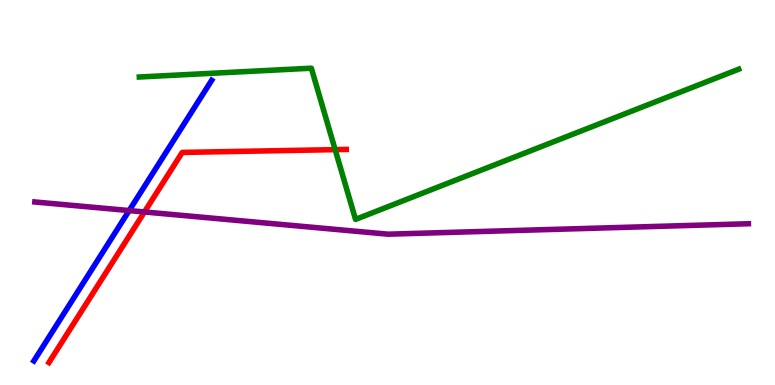[{'lines': ['blue', 'red'], 'intersections': []}, {'lines': ['green', 'red'], 'intersections': [{'x': 4.32, 'y': 6.11}]}, {'lines': ['purple', 'red'], 'intersections': [{'x': 1.86, 'y': 4.49}]}, {'lines': ['blue', 'green'], 'intersections': []}, {'lines': ['blue', 'purple'], 'intersections': [{'x': 1.67, 'y': 4.53}]}, {'lines': ['green', 'purple'], 'intersections': []}]